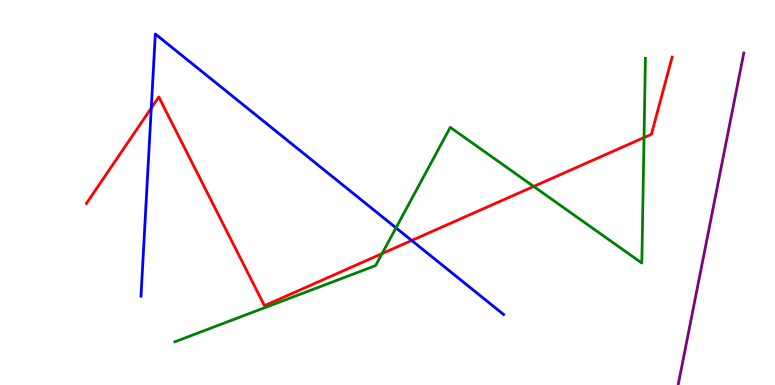[{'lines': ['blue', 'red'], 'intersections': [{'x': 1.95, 'y': 7.19}, {'x': 5.31, 'y': 3.75}]}, {'lines': ['green', 'red'], 'intersections': [{'x': 4.93, 'y': 3.41}, {'x': 6.89, 'y': 5.16}, {'x': 8.31, 'y': 6.43}]}, {'lines': ['purple', 'red'], 'intersections': []}, {'lines': ['blue', 'green'], 'intersections': [{'x': 5.11, 'y': 4.08}]}, {'lines': ['blue', 'purple'], 'intersections': []}, {'lines': ['green', 'purple'], 'intersections': []}]